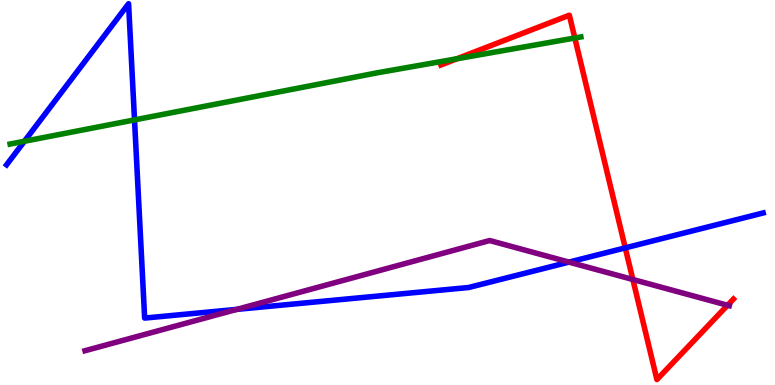[{'lines': ['blue', 'red'], 'intersections': [{'x': 8.07, 'y': 3.56}]}, {'lines': ['green', 'red'], 'intersections': [{'x': 5.9, 'y': 8.47}, {'x': 7.42, 'y': 9.01}]}, {'lines': ['purple', 'red'], 'intersections': [{'x': 8.17, 'y': 2.74}, {'x': 9.39, 'y': 2.07}]}, {'lines': ['blue', 'green'], 'intersections': [{'x': 0.315, 'y': 6.33}, {'x': 1.74, 'y': 6.89}]}, {'lines': ['blue', 'purple'], 'intersections': [{'x': 3.06, 'y': 1.96}, {'x': 7.34, 'y': 3.19}]}, {'lines': ['green', 'purple'], 'intersections': []}]